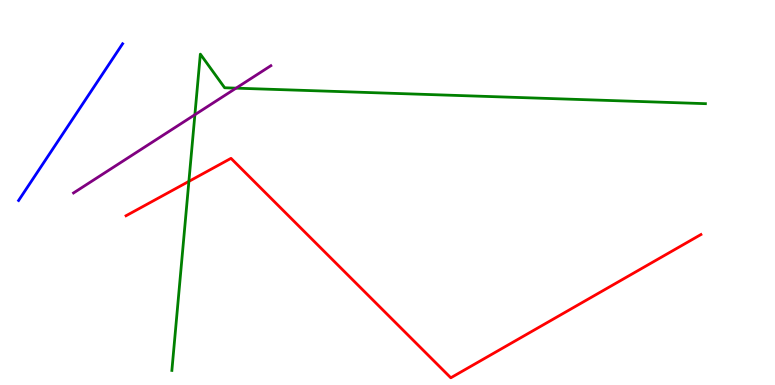[{'lines': ['blue', 'red'], 'intersections': []}, {'lines': ['green', 'red'], 'intersections': [{'x': 2.44, 'y': 5.29}]}, {'lines': ['purple', 'red'], 'intersections': []}, {'lines': ['blue', 'green'], 'intersections': []}, {'lines': ['blue', 'purple'], 'intersections': []}, {'lines': ['green', 'purple'], 'intersections': [{'x': 2.51, 'y': 7.02}, {'x': 3.05, 'y': 7.71}]}]